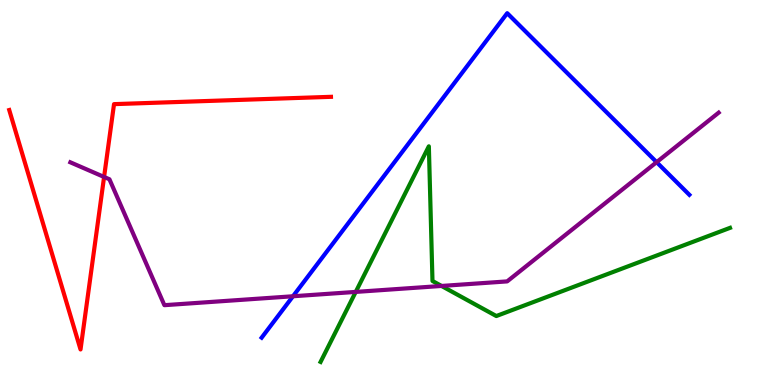[{'lines': ['blue', 'red'], 'intersections': []}, {'lines': ['green', 'red'], 'intersections': []}, {'lines': ['purple', 'red'], 'intersections': [{'x': 1.34, 'y': 5.4}]}, {'lines': ['blue', 'green'], 'intersections': []}, {'lines': ['blue', 'purple'], 'intersections': [{'x': 3.78, 'y': 2.3}, {'x': 8.47, 'y': 5.79}]}, {'lines': ['green', 'purple'], 'intersections': [{'x': 4.59, 'y': 2.42}, {'x': 5.7, 'y': 2.57}]}]